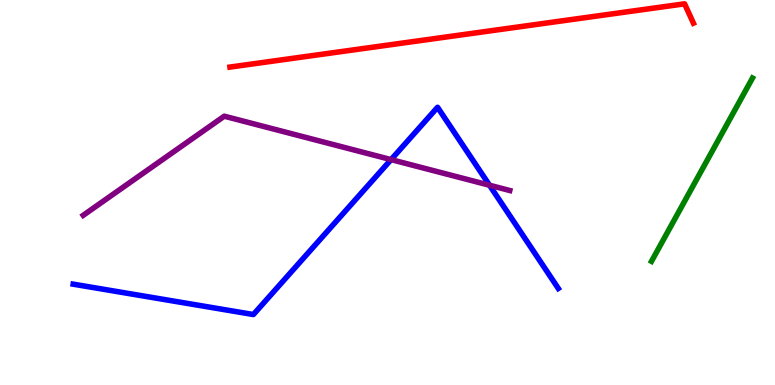[{'lines': ['blue', 'red'], 'intersections': []}, {'lines': ['green', 'red'], 'intersections': []}, {'lines': ['purple', 'red'], 'intersections': []}, {'lines': ['blue', 'green'], 'intersections': []}, {'lines': ['blue', 'purple'], 'intersections': [{'x': 5.05, 'y': 5.85}, {'x': 6.32, 'y': 5.19}]}, {'lines': ['green', 'purple'], 'intersections': []}]